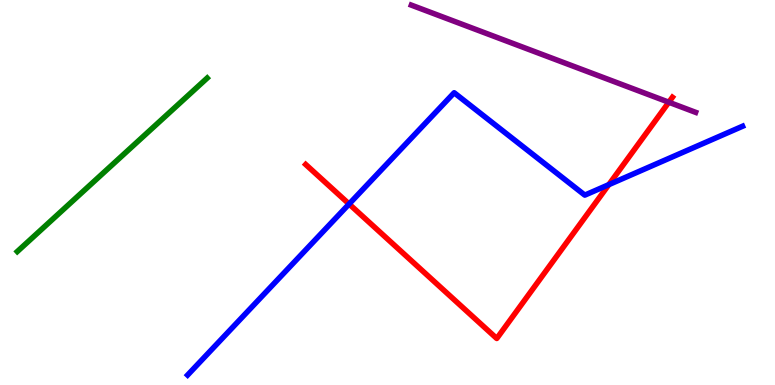[{'lines': ['blue', 'red'], 'intersections': [{'x': 4.5, 'y': 4.7}, {'x': 7.86, 'y': 5.2}]}, {'lines': ['green', 'red'], 'intersections': []}, {'lines': ['purple', 'red'], 'intersections': [{'x': 8.63, 'y': 7.34}]}, {'lines': ['blue', 'green'], 'intersections': []}, {'lines': ['blue', 'purple'], 'intersections': []}, {'lines': ['green', 'purple'], 'intersections': []}]